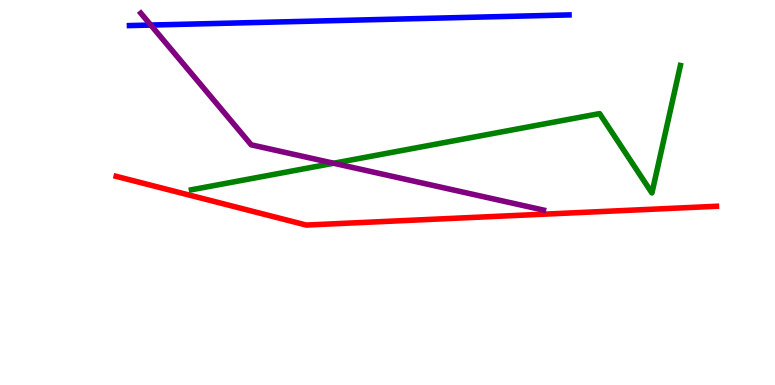[{'lines': ['blue', 'red'], 'intersections': []}, {'lines': ['green', 'red'], 'intersections': []}, {'lines': ['purple', 'red'], 'intersections': []}, {'lines': ['blue', 'green'], 'intersections': []}, {'lines': ['blue', 'purple'], 'intersections': [{'x': 1.95, 'y': 9.35}]}, {'lines': ['green', 'purple'], 'intersections': [{'x': 4.31, 'y': 5.76}]}]